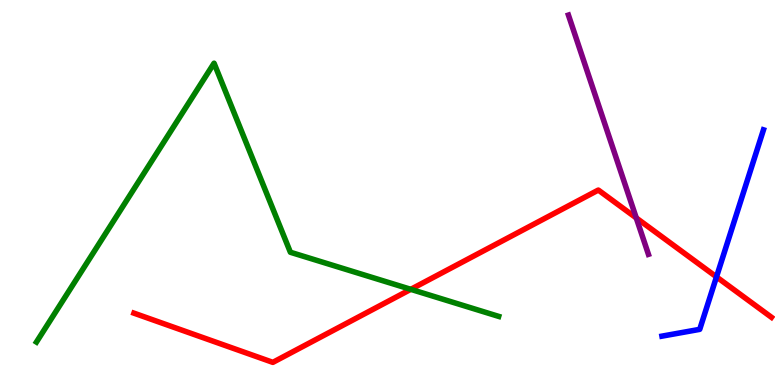[{'lines': ['blue', 'red'], 'intersections': [{'x': 9.24, 'y': 2.81}]}, {'lines': ['green', 'red'], 'intersections': [{'x': 5.3, 'y': 2.48}]}, {'lines': ['purple', 'red'], 'intersections': [{'x': 8.21, 'y': 4.34}]}, {'lines': ['blue', 'green'], 'intersections': []}, {'lines': ['blue', 'purple'], 'intersections': []}, {'lines': ['green', 'purple'], 'intersections': []}]